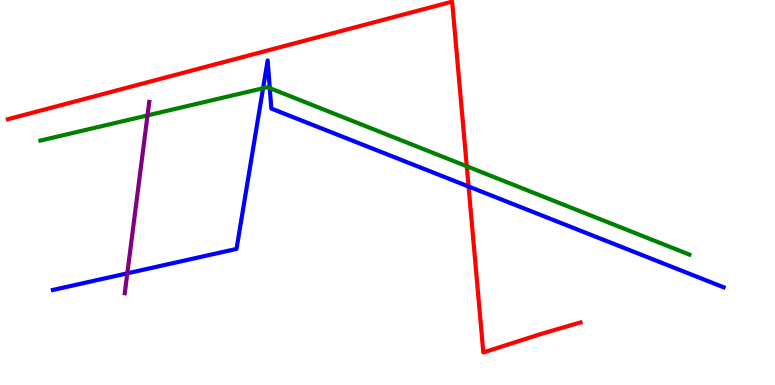[{'lines': ['blue', 'red'], 'intersections': [{'x': 6.05, 'y': 5.16}]}, {'lines': ['green', 'red'], 'intersections': [{'x': 6.02, 'y': 5.68}]}, {'lines': ['purple', 'red'], 'intersections': []}, {'lines': ['blue', 'green'], 'intersections': [{'x': 3.39, 'y': 7.71}, {'x': 3.48, 'y': 7.71}]}, {'lines': ['blue', 'purple'], 'intersections': [{'x': 1.64, 'y': 2.9}]}, {'lines': ['green', 'purple'], 'intersections': [{'x': 1.9, 'y': 7.0}]}]